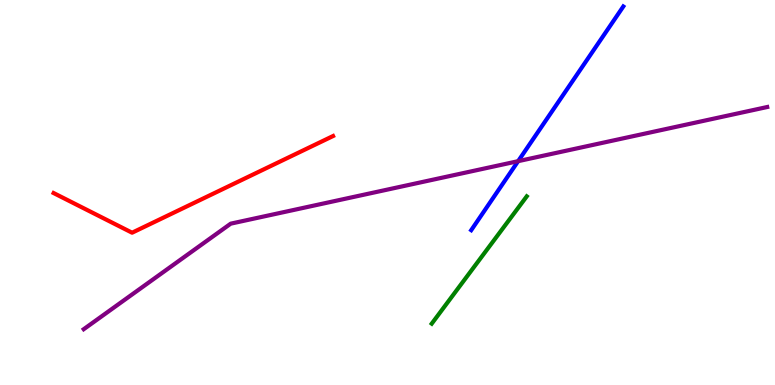[{'lines': ['blue', 'red'], 'intersections': []}, {'lines': ['green', 'red'], 'intersections': []}, {'lines': ['purple', 'red'], 'intersections': []}, {'lines': ['blue', 'green'], 'intersections': []}, {'lines': ['blue', 'purple'], 'intersections': [{'x': 6.69, 'y': 5.81}]}, {'lines': ['green', 'purple'], 'intersections': []}]